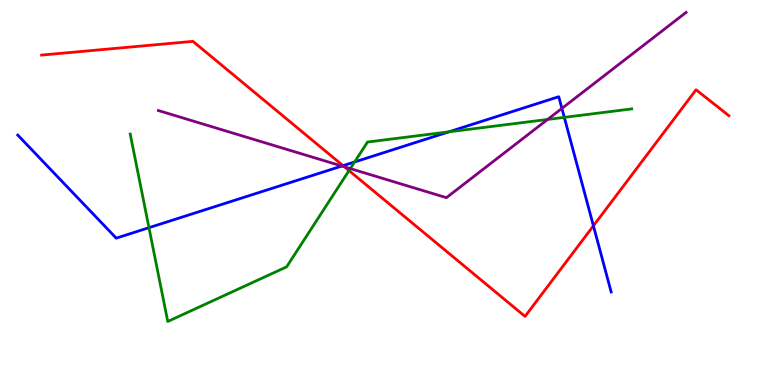[{'lines': ['blue', 'red'], 'intersections': [{'x': 4.43, 'y': 5.7}, {'x': 7.66, 'y': 4.13}]}, {'lines': ['green', 'red'], 'intersections': [{'x': 4.5, 'y': 5.57}]}, {'lines': ['purple', 'red'], 'intersections': [{'x': 4.44, 'y': 5.67}]}, {'lines': ['blue', 'green'], 'intersections': [{'x': 1.92, 'y': 4.09}, {'x': 4.58, 'y': 5.79}, {'x': 5.79, 'y': 6.58}, {'x': 7.28, 'y': 6.95}]}, {'lines': ['blue', 'purple'], 'intersections': [{'x': 4.41, 'y': 5.69}, {'x': 7.25, 'y': 7.18}]}, {'lines': ['green', 'purple'], 'intersections': [{'x': 4.52, 'y': 5.62}, {'x': 7.07, 'y': 6.9}]}]